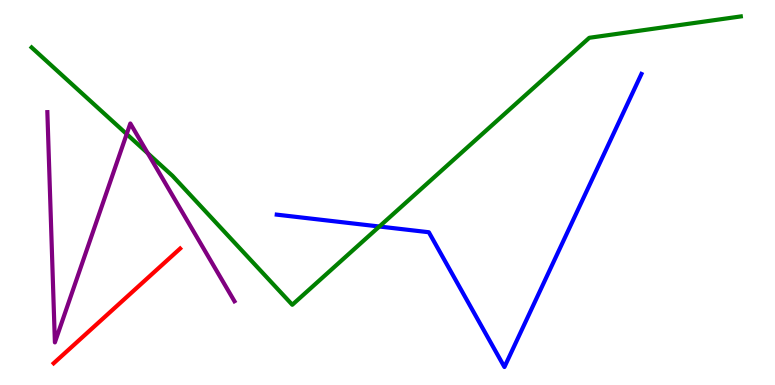[{'lines': ['blue', 'red'], 'intersections': []}, {'lines': ['green', 'red'], 'intersections': []}, {'lines': ['purple', 'red'], 'intersections': []}, {'lines': ['blue', 'green'], 'intersections': [{'x': 4.89, 'y': 4.12}]}, {'lines': ['blue', 'purple'], 'intersections': []}, {'lines': ['green', 'purple'], 'intersections': [{'x': 1.63, 'y': 6.52}, {'x': 1.91, 'y': 6.02}]}]